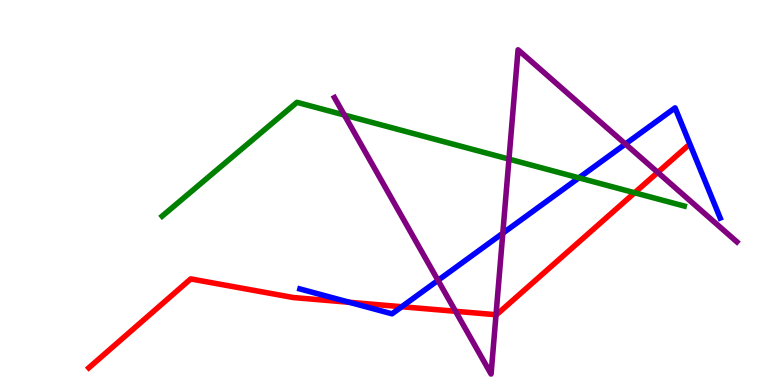[{'lines': ['blue', 'red'], 'intersections': [{'x': 4.51, 'y': 2.15}, {'x': 5.18, 'y': 2.03}]}, {'lines': ['green', 'red'], 'intersections': [{'x': 8.19, 'y': 4.99}]}, {'lines': ['purple', 'red'], 'intersections': [{'x': 5.88, 'y': 1.91}, {'x': 6.4, 'y': 1.83}, {'x': 8.49, 'y': 5.52}]}, {'lines': ['blue', 'green'], 'intersections': [{'x': 7.47, 'y': 5.38}]}, {'lines': ['blue', 'purple'], 'intersections': [{'x': 5.65, 'y': 2.72}, {'x': 6.49, 'y': 3.94}, {'x': 8.07, 'y': 6.26}]}, {'lines': ['green', 'purple'], 'intersections': [{'x': 4.44, 'y': 7.01}, {'x': 6.57, 'y': 5.87}]}]